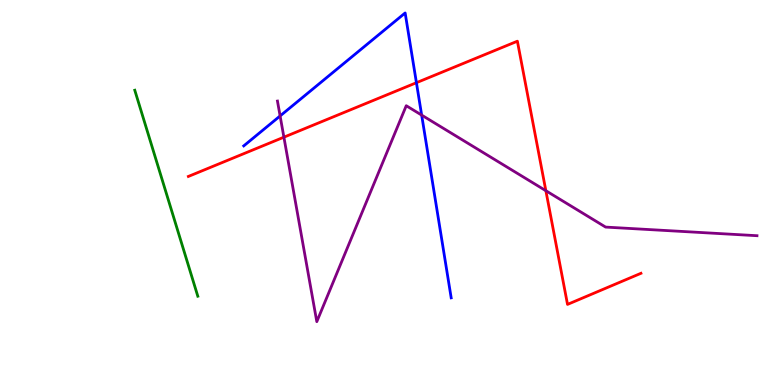[{'lines': ['blue', 'red'], 'intersections': [{'x': 5.37, 'y': 7.85}]}, {'lines': ['green', 'red'], 'intersections': []}, {'lines': ['purple', 'red'], 'intersections': [{'x': 3.66, 'y': 6.44}, {'x': 7.04, 'y': 5.05}]}, {'lines': ['blue', 'green'], 'intersections': []}, {'lines': ['blue', 'purple'], 'intersections': [{'x': 3.61, 'y': 6.99}, {'x': 5.44, 'y': 7.01}]}, {'lines': ['green', 'purple'], 'intersections': []}]